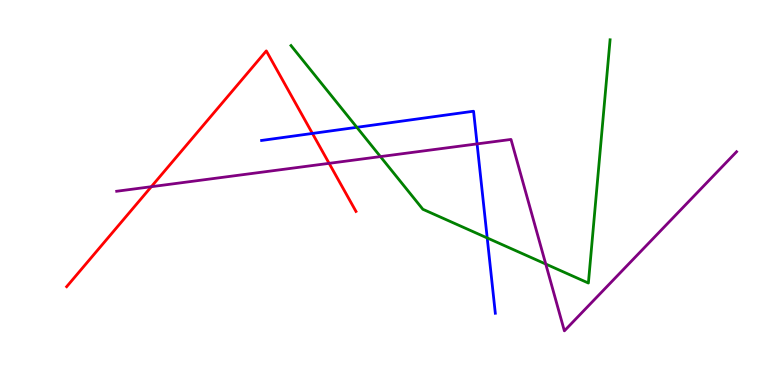[{'lines': ['blue', 'red'], 'intersections': [{'x': 4.03, 'y': 6.53}]}, {'lines': ['green', 'red'], 'intersections': []}, {'lines': ['purple', 'red'], 'intersections': [{'x': 1.95, 'y': 5.15}, {'x': 4.25, 'y': 5.76}]}, {'lines': ['blue', 'green'], 'intersections': [{'x': 4.6, 'y': 6.69}, {'x': 6.29, 'y': 3.82}]}, {'lines': ['blue', 'purple'], 'intersections': [{'x': 6.16, 'y': 6.26}]}, {'lines': ['green', 'purple'], 'intersections': [{'x': 4.91, 'y': 5.93}, {'x': 7.04, 'y': 3.14}]}]